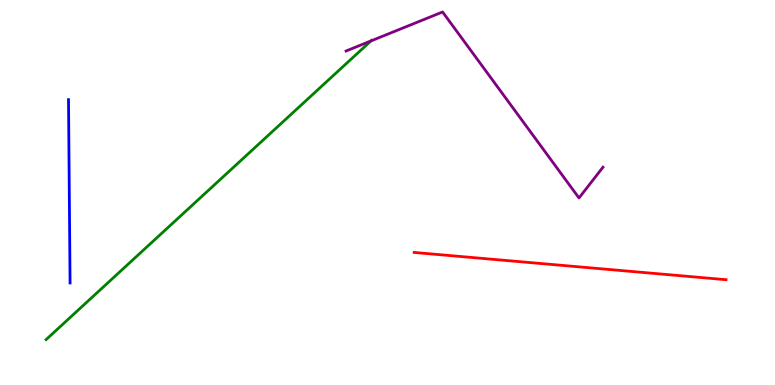[{'lines': ['blue', 'red'], 'intersections': []}, {'lines': ['green', 'red'], 'intersections': []}, {'lines': ['purple', 'red'], 'intersections': []}, {'lines': ['blue', 'green'], 'intersections': []}, {'lines': ['blue', 'purple'], 'intersections': []}, {'lines': ['green', 'purple'], 'intersections': [{'x': 4.79, 'y': 8.94}]}]